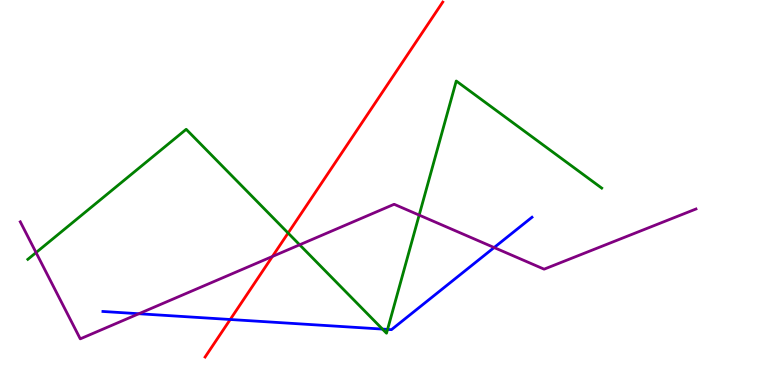[{'lines': ['blue', 'red'], 'intersections': [{'x': 2.97, 'y': 1.7}]}, {'lines': ['green', 'red'], 'intersections': [{'x': 3.72, 'y': 3.95}]}, {'lines': ['purple', 'red'], 'intersections': [{'x': 3.52, 'y': 3.34}]}, {'lines': ['blue', 'green'], 'intersections': [{'x': 4.93, 'y': 1.45}, {'x': 5.0, 'y': 1.44}]}, {'lines': ['blue', 'purple'], 'intersections': [{'x': 1.79, 'y': 1.85}, {'x': 6.38, 'y': 3.57}]}, {'lines': ['green', 'purple'], 'intersections': [{'x': 0.465, 'y': 3.44}, {'x': 3.87, 'y': 3.64}, {'x': 5.41, 'y': 4.41}]}]